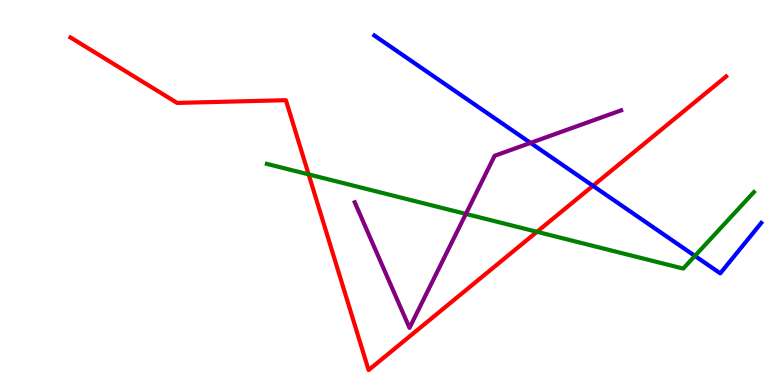[{'lines': ['blue', 'red'], 'intersections': [{'x': 7.65, 'y': 5.17}]}, {'lines': ['green', 'red'], 'intersections': [{'x': 3.98, 'y': 5.47}, {'x': 6.93, 'y': 3.98}]}, {'lines': ['purple', 'red'], 'intersections': []}, {'lines': ['blue', 'green'], 'intersections': [{'x': 8.97, 'y': 3.35}]}, {'lines': ['blue', 'purple'], 'intersections': [{'x': 6.85, 'y': 6.29}]}, {'lines': ['green', 'purple'], 'intersections': [{'x': 6.01, 'y': 4.44}]}]